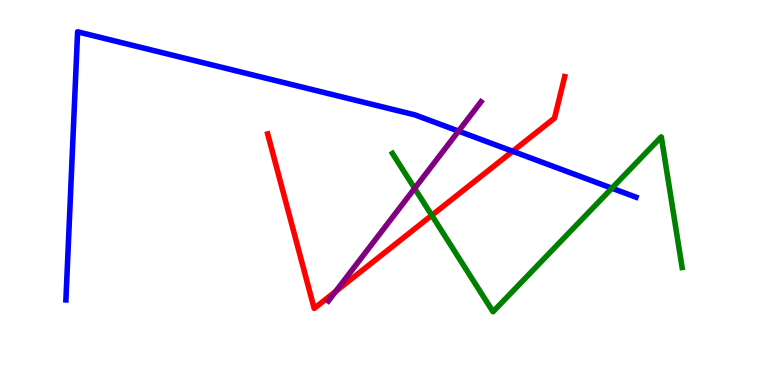[{'lines': ['blue', 'red'], 'intersections': [{'x': 6.62, 'y': 6.07}]}, {'lines': ['green', 'red'], 'intersections': [{'x': 5.57, 'y': 4.41}]}, {'lines': ['purple', 'red'], 'intersections': [{'x': 4.33, 'y': 2.43}]}, {'lines': ['blue', 'green'], 'intersections': [{'x': 7.9, 'y': 5.11}]}, {'lines': ['blue', 'purple'], 'intersections': [{'x': 5.92, 'y': 6.59}]}, {'lines': ['green', 'purple'], 'intersections': [{'x': 5.35, 'y': 5.11}]}]